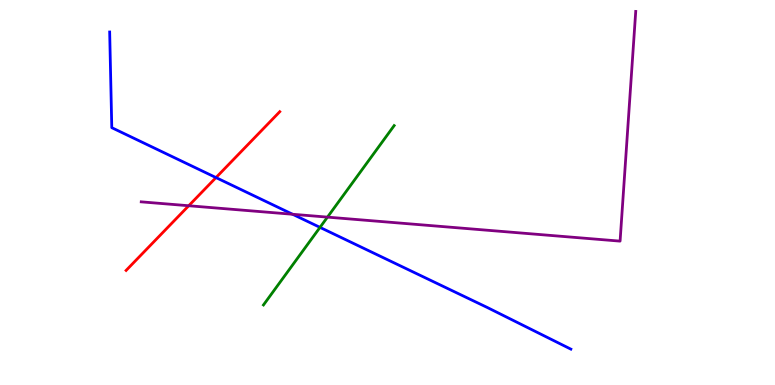[{'lines': ['blue', 'red'], 'intersections': [{'x': 2.79, 'y': 5.39}]}, {'lines': ['green', 'red'], 'intersections': []}, {'lines': ['purple', 'red'], 'intersections': [{'x': 2.44, 'y': 4.66}]}, {'lines': ['blue', 'green'], 'intersections': [{'x': 4.13, 'y': 4.09}]}, {'lines': ['blue', 'purple'], 'intersections': [{'x': 3.78, 'y': 4.43}]}, {'lines': ['green', 'purple'], 'intersections': [{'x': 4.23, 'y': 4.36}]}]